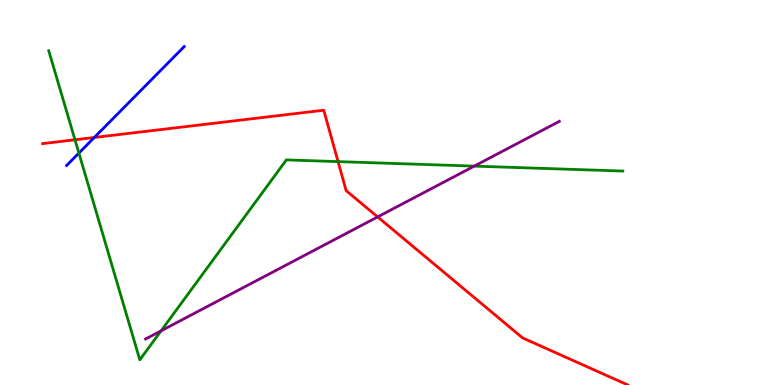[{'lines': ['blue', 'red'], 'intersections': [{'x': 1.22, 'y': 6.43}]}, {'lines': ['green', 'red'], 'intersections': [{'x': 0.967, 'y': 6.37}, {'x': 4.36, 'y': 5.8}]}, {'lines': ['purple', 'red'], 'intersections': [{'x': 4.87, 'y': 4.37}]}, {'lines': ['blue', 'green'], 'intersections': [{'x': 1.02, 'y': 6.02}]}, {'lines': ['blue', 'purple'], 'intersections': []}, {'lines': ['green', 'purple'], 'intersections': [{'x': 2.08, 'y': 1.41}, {'x': 6.12, 'y': 5.69}]}]